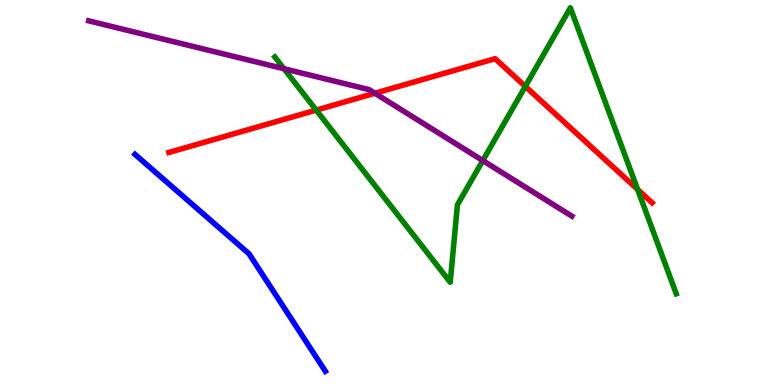[{'lines': ['blue', 'red'], 'intersections': []}, {'lines': ['green', 'red'], 'intersections': [{'x': 4.08, 'y': 7.14}, {'x': 6.78, 'y': 7.76}, {'x': 8.23, 'y': 5.08}]}, {'lines': ['purple', 'red'], 'intersections': [{'x': 4.84, 'y': 7.58}]}, {'lines': ['blue', 'green'], 'intersections': []}, {'lines': ['blue', 'purple'], 'intersections': []}, {'lines': ['green', 'purple'], 'intersections': [{'x': 3.66, 'y': 8.21}, {'x': 6.23, 'y': 5.83}]}]